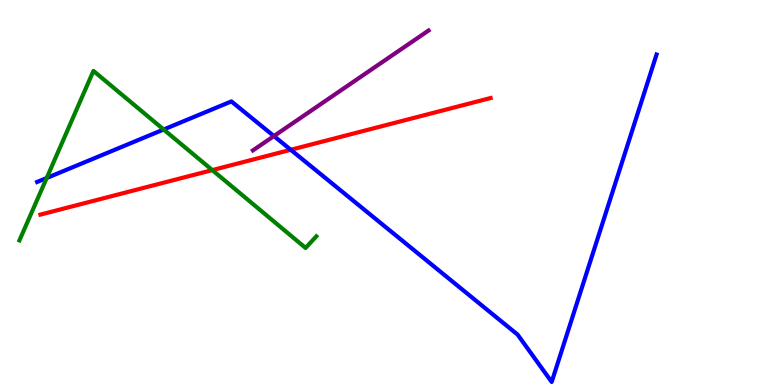[{'lines': ['blue', 'red'], 'intersections': [{'x': 3.75, 'y': 6.11}]}, {'lines': ['green', 'red'], 'intersections': [{'x': 2.74, 'y': 5.58}]}, {'lines': ['purple', 'red'], 'intersections': []}, {'lines': ['blue', 'green'], 'intersections': [{'x': 0.602, 'y': 5.38}, {'x': 2.11, 'y': 6.64}]}, {'lines': ['blue', 'purple'], 'intersections': [{'x': 3.53, 'y': 6.47}]}, {'lines': ['green', 'purple'], 'intersections': []}]